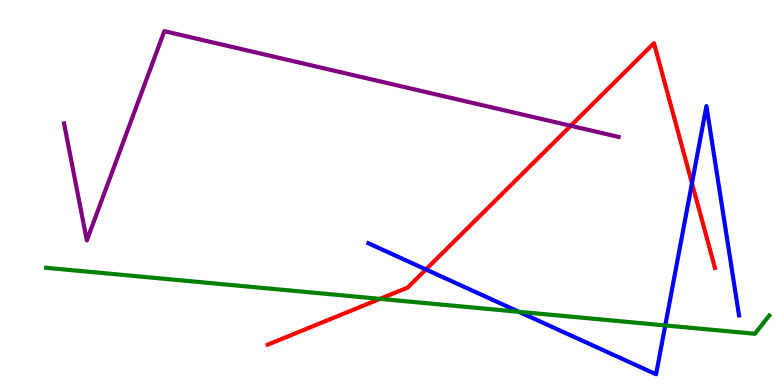[{'lines': ['blue', 'red'], 'intersections': [{'x': 5.5, 'y': 3.0}, {'x': 8.93, 'y': 5.24}]}, {'lines': ['green', 'red'], 'intersections': [{'x': 4.9, 'y': 2.24}]}, {'lines': ['purple', 'red'], 'intersections': [{'x': 7.36, 'y': 6.73}]}, {'lines': ['blue', 'green'], 'intersections': [{'x': 6.7, 'y': 1.9}, {'x': 8.58, 'y': 1.55}]}, {'lines': ['blue', 'purple'], 'intersections': []}, {'lines': ['green', 'purple'], 'intersections': []}]